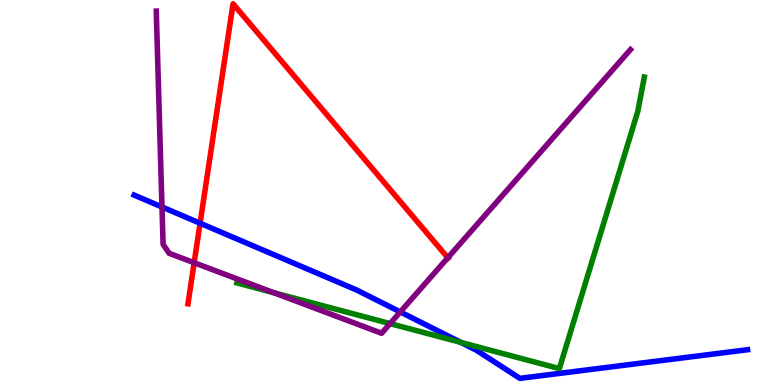[{'lines': ['blue', 'red'], 'intersections': [{'x': 2.58, 'y': 4.2}]}, {'lines': ['green', 'red'], 'intersections': []}, {'lines': ['purple', 'red'], 'intersections': [{'x': 2.51, 'y': 3.18}, {'x': 5.78, 'y': 3.3}]}, {'lines': ['blue', 'green'], 'intersections': [{'x': 5.95, 'y': 1.11}]}, {'lines': ['blue', 'purple'], 'intersections': [{'x': 2.09, 'y': 4.62}, {'x': 5.16, 'y': 1.9}]}, {'lines': ['green', 'purple'], 'intersections': [{'x': 3.53, 'y': 2.4}, {'x': 5.03, 'y': 1.59}]}]